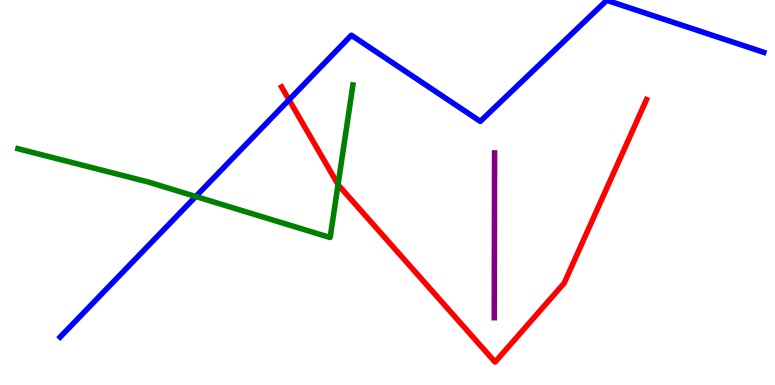[{'lines': ['blue', 'red'], 'intersections': [{'x': 3.73, 'y': 7.41}]}, {'lines': ['green', 'red'], 'intersections': [{'x': 4.36, 'y': 5.21}]}, {'lines': ['purple', 'red'], 'intersections': []}, {'lines': ['blue', 'green'], 'intersections': [{'x': 2.53, 'y': 4.9}]}, {'lines': ['blue', 'purple'], 'intersections': []}, {'lines': ['green', 'purple'], 'intersections': []}]